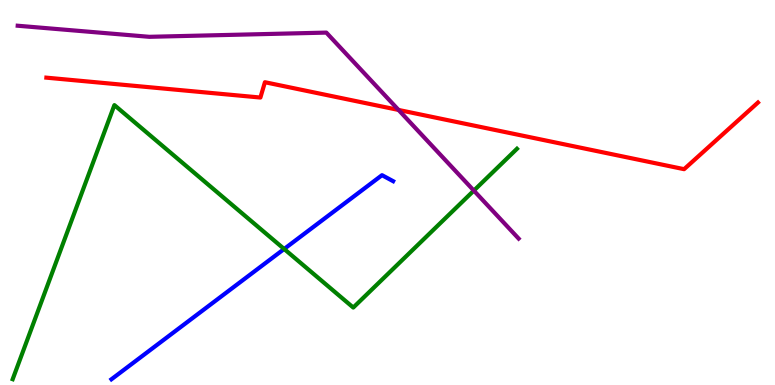[{'lines': ['blue', 'red'], 'intersections': []}, {'lines': ['green', 'red'], 'intersections': []}, {'lines': ['purple', 'red'], 'intersections': [{'x': 5.14, 'y': 7.14}]}, {'lines': ['blue', 'green'], 'intersections': [{'x': 3.67, 'y': 3.53}]}, {'lines': ['blue', 'purple'], 'intersections': []}, {'lines': ['green', 'purple'], 'intersections': [{'x': 6.11, 'y': 5.05}]}]